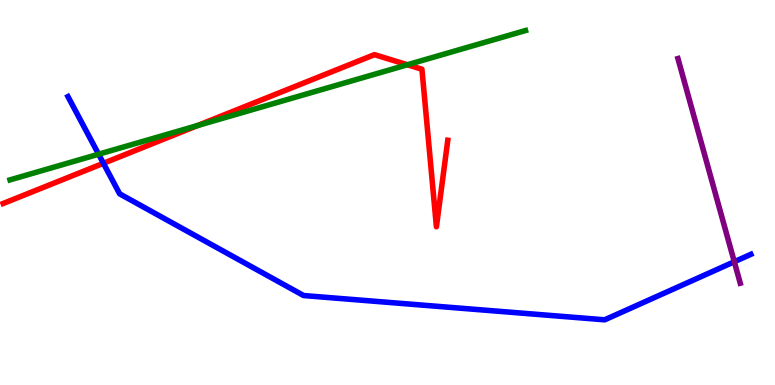[{'lines': ['blue', 'red'], 'intersections': [{'x': 1.33, 'y': 5.76}]}, {'lines': ['green', 'red'], 'intersections': [{'x': 2.55, 'y': 6.74}, {'x': 5.26, 'y': 8.32}]}, {'lines': ['purple', 'red'], 'intersections': []}, {'lines': ['blue', 'green'], 'intersections': [{'x': 1.27, 'y': 5.99}]}, {'lines': ['blue', 'purple'], 'intersections': [{'x': 9.47, 'y': 3.2}]}, {'lines': ['green', 'purple'], 'intersections': []}]